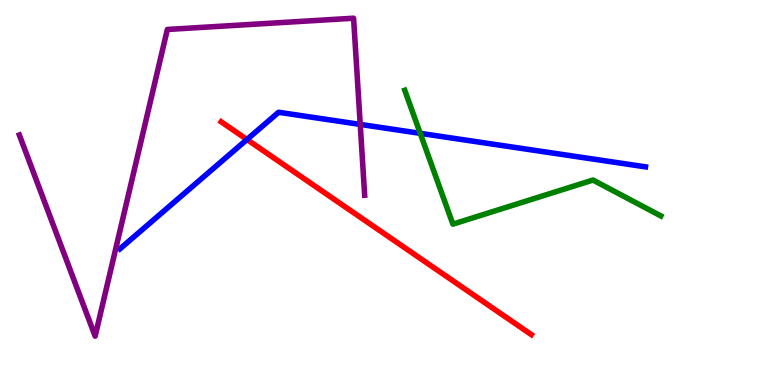[{'lines': ['blue', 'red'], 'intersections': [{'x': 3.19, 'y': 6.38}]}, {'lines': ['green', 'red'], 'intersections': []}, {'lines': ['purple', 'red'], 'intersections': []}, {'lines': ['blue', 'green'], 'intersections': [{'x': 5.42, 'y': 6.54}]}, {'lines': ['blue', 'purple'], 'intersections': [{'x': 4.65, 'y': 6.77}]}, {'lines': ['green', 'purple'], 'intersections': []}]